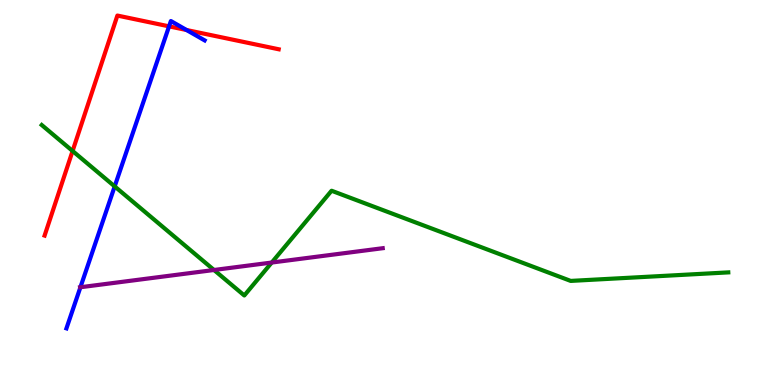[{'lines': ['blue', 'red'], 'intersections': [{'x': 2.18, 'y': 9.32}, {'x': 2.41, 'y': 9.22}]}, {'lines': ['green', 'red'], 'intersections': [{'x': 0.937, 'y': 6.08}]}, {'lines': ['purple', 'red'], 'intersections': []}, {'lines': ['blue', 'green'], 'intersections': [{'x': 1.48, 'y': 5.16}]}, {'lines': ['blue', 'purple'], 'intersections': [{'x': 1.04, 'y': 2.54}]}, {'lines': ['green', 'purple'], 'intersections': [{'x': 2.76, 'y': 2.99}, {'x': 3.51, 'y': 3.18}]}]